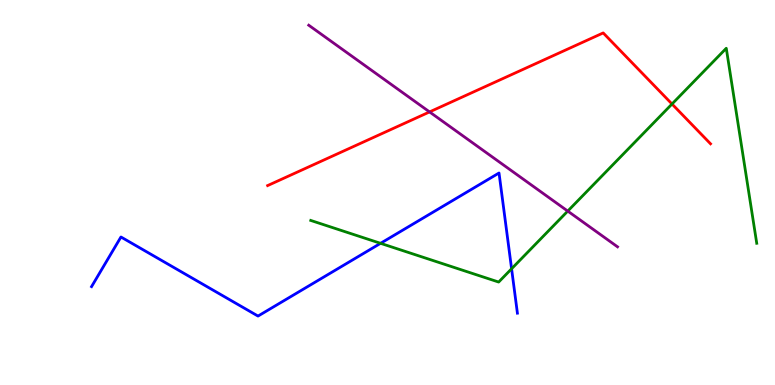[{'lines': ['blue', 'red'], 'intersections': []}, {'lines': ['green', 'red'], 'intersections': [{'x': 8.67, 'y': 7.3}]}, {'lines': ['purple', 'red'], 'intersections': [{'x': 5.54, 'y': 7.09}]}, {'lines': ['blue', 'green'], 'intersections': [{'x': 4.91, 'y': 3.68}, {'x': 6.6, 'y': 3.02}]}, {'lines': ['blue', 'purple'], 'intersections': []}, {'lines': ['green', 'purple'], 'intersections': [{'x': 7.33, 'y': 4.52}]}]